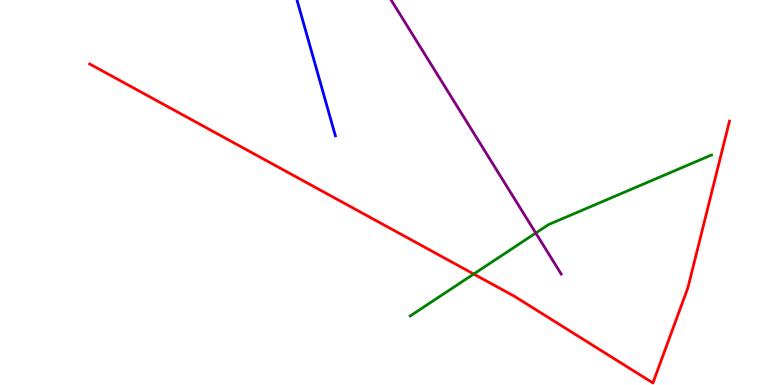[{'lines': ['blue', 'red'], 'intersections': []}, {'lines': ['green', 'red'], 'intersections': [{'x': 6.11, 'y': 2.88}]}, {'lines': ['purple', 'red'], 'intersections': []}, {'lines': ['blue', 'green'], 'intersections': []}, {'lines': ['blue', 'purple'], 'intersections': []}, {'lines': ['green', 'purple'], 'intersections': [{'x': 6.91, 'y': 3.95}]}]